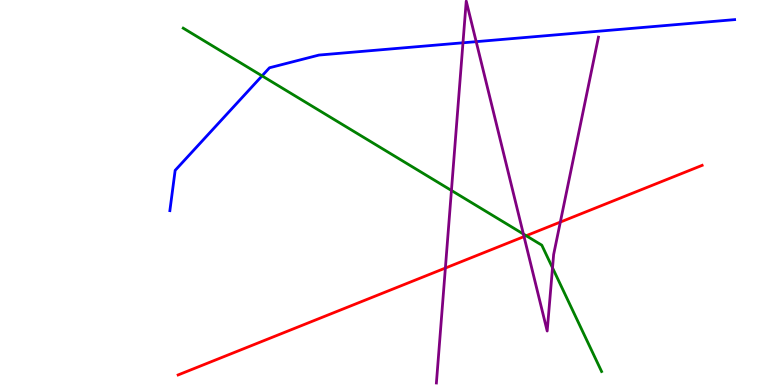[{'lines': ['blue', 'red'], 'intersections': []}, {'lines': ['green', 'red'], 'intersections': [{'x': 6.79, 'y': 3.88}]}, {'lines': ['purple', 'red'], 'intersections': [{'x': 5.75, 'y': 3.04}, {'x': 6.76, 'y': 3.85}, {'x': 7.23, 'y': 4.23}]}, {'lines': ['blue', 'green'], 'intersections': [{'x': 3.38, 'y': 8.03}]}, {'lines': ['blue', 'purple'], 'intersections': [{'x': 5.97, 'y': 8.89}, {'x': 6.14, 'y': 8.92}]}, {'lines': ['green', 'purple'], 'intersections': [{'x': 5.82, 'y': 5.05}, {'x': 6.75, 'y': 3.92}, {'x': 7.13, 'y': 3.04}]}]